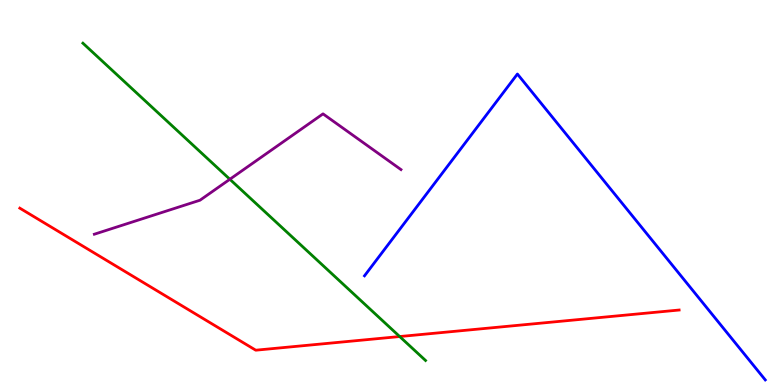[{'lines': ['blue', 'red'], 'intersections': []}, {'lines': ['green', 'red'], 'intersections': [{'x': 5.16, 'y': 1.26}]}, {'lines': ['purple', 'red'], 'intersections': []}, {'lines': ['blue', 'green'], 'intersections': []}, {'lines': ['blue', 'purple'], 'intersections': []}, {'lines': ['green', 'purple'], 'intersections': [{'x': 2.97, 'y': 5.34}]}]